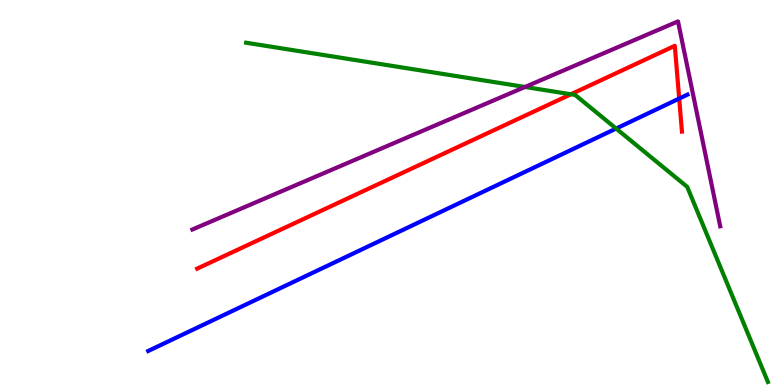[{'lines': ['blue', 'red'], 'intersections': [{'x': 8.76, 'y': 7.44}]}, {'lines': ['green', 'red'], 'intersections': [{'x': 7.37, 'y': 7.55}]}, {'lines': ['purple', 'red'], 'intersections': []}, {'lines': ['blue', 'green'], 'intersections': [{'x': 7.95, 'y': 6.66}]}, {'lines': ['blue', 'purple'], 'intersections': []}, {'lines': ['green', 'purple'], 'intersections': [{'x': 6.77, 'y': 7.74}]}]